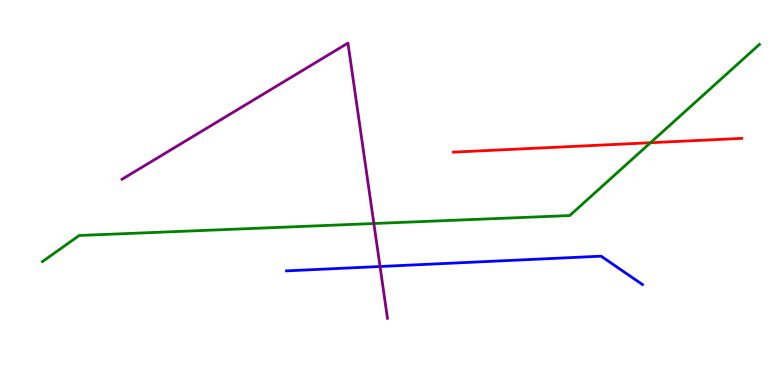[{'lines': ['blue', 'red'], 'intersections': []}, {'lines': ['green', 'red'], 'intersections': [{'x': 8.39, 'y': 6.29}]}, {'lines': ['purple', 'red'], 'intersections': []}, {'lines': ['blue', 'green'], 'intersections': []}, {'lines': ['blue', 'purple'], 'intersections': [{'x': 4.9, 'y': 3.08}]}, {'lines': ['green', 'purple'], 'intersections': [{'x': 4.82, 'y': 4.19}]}]